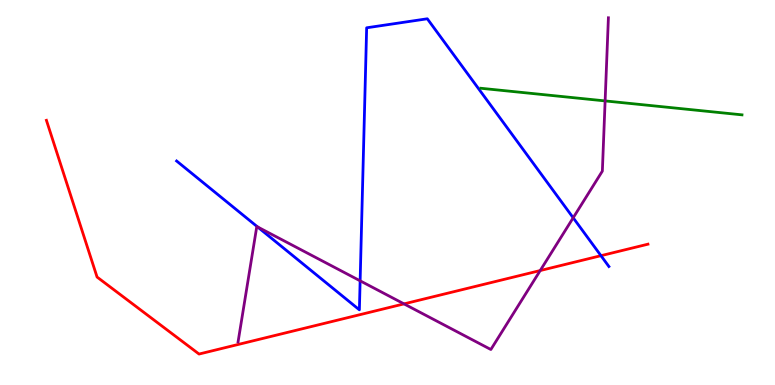[{'lines': ['blue', 'red'], 'intersections': [{'x': 7.75, 'y': 3.36}]}, {'lines': ['green', 'red'], 'intersections': []}, {'lines': ['purple', 'red'], 'intersections': [{'x': 5.21, 'y': 2.11}, {'x': 6.97, 'y': 2.97}]}, {'lines': ['blue', 'green'], 'intersections': []}, {'lines': ['blue', 'purple'], 'intersections': [{'x': 3.32, 'y': 4.11}, {'x': 4.65, 'y': 2.71}, {'x': 7.4, 'y': 4.34}]}, {'lines': ['green', 'purple'], 'intersections': [{'x': 7.81, 'y': 7.38}]}]